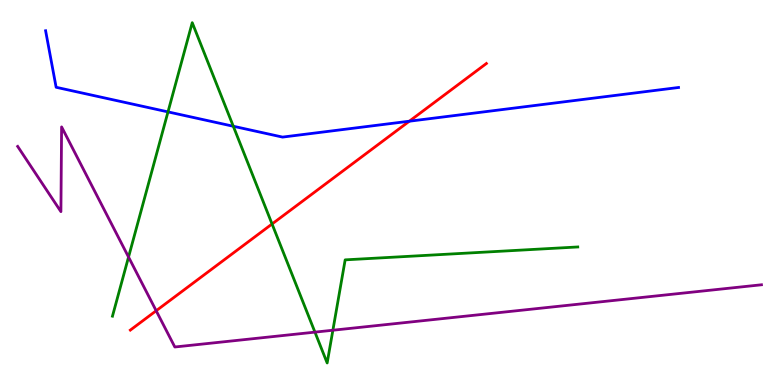[{'lines': ['blue', 'red'], 'intersections': [{'x': 5.28, 'y': 6.85}]}, {'lines': ['green', 'red'], 'intersections': [{'x': 3.51, 'y': 4.18}]}, {'lines': ['purple', 'red'], 'intersections': [{'x': 2.02, 'y': 1.93}]}, {'lines': ['blue', 'green'], 'intersections': [{'x': 2.17, 'y': 7.09}, {'x': 3.01, 'y': 6.72}]}, {'lines': ['blue', 'purple'], 'intersections': []}, {'lines': ['green', 'purple'], 'intersections': [{'x': 1.66, 'y': 3.32}, {'x': 4.06, 'y': 1.37}, {'x': 4.3, 'y': 1.42}]}]